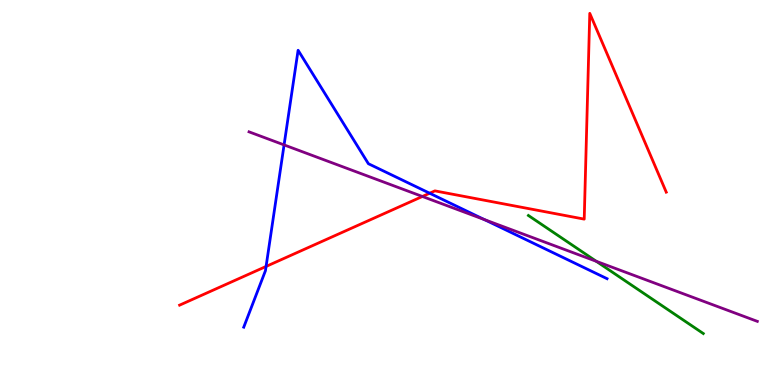[{'lines': ['blue', 'red'], 'intersections': [{'x': 3.43, 'y': 3.08}, {'x': 5.54, 'y': 4.98}]}, {'lines': ['green', 'red'], 'intersections': []}, {'lines': ['purple', 'red'], 'intersections': [{'x': 5.45, 'y': 4.9}]}, {'lines': ['blue', 'green'], 'intersections': []}, {'lines': ['blue', 'purple'], 'intersections': [{'x': 3.67, 'y': 6.24}, {'x': 6.25, 'y': 4.3}]}, {'lines': ['green', 'purple'], 'intersections': [{'x': 7.69, 'y': 3.21}]}]